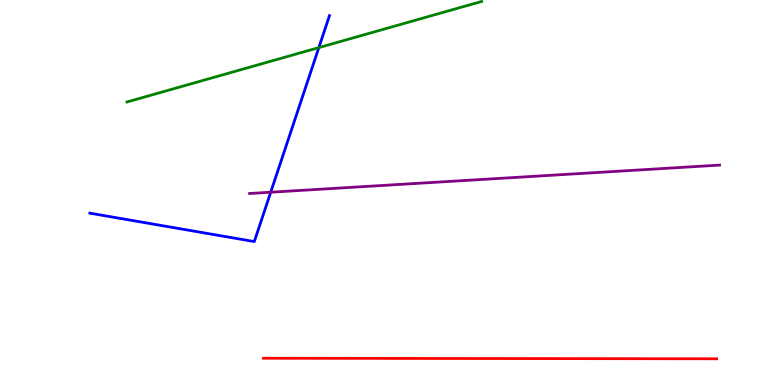[{'lines': ['blue', 'red'], 'intersections': []}, {'lines': ['green', 'red'], 'intersections': []}, {'lines': ['purple', 'red'], 'intersections': []}, {'lines': ['blue', 'green'], 'intersections': [{'x': 4.11, 'y': 8.76}]}, {'lines': ['blue', 'purple'], 'intersections': [{'x': 3.49, 'y': 5.01}]}, {'lines': ['green', 'purple'], 'intersections': []}]